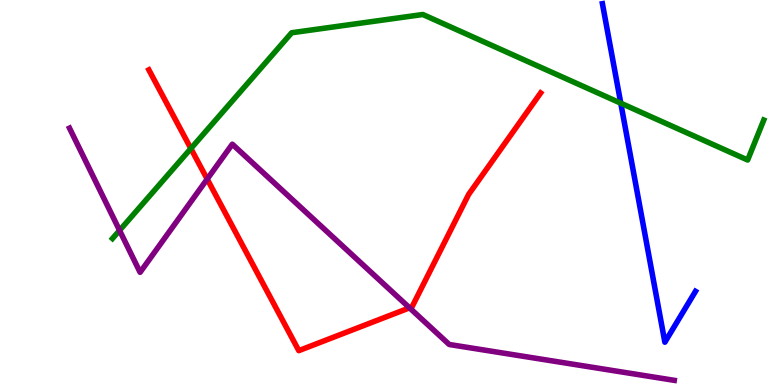[{'lines': ['blue', 'red'], 'intersections': []}, {'lines': ['green', 'red'], 'intersections': [{'x': 2.46, 'y': 6.14}]}, {'lines': ['purple', 'red'], 'intersections': [{'x': 2.67, 'y': 5.35}, {'x': 5.28, 'y': 2.0}]}, {'lines': ['blue', 'green'], 'intersections': [{'x': 8.01, 'y': 7.32}]}, {'lines': ['blue', 'purple'], 'intersections': []}, {'lines': ['green', 'purple'], 'intersections': [{'x': 1.54, 'y': 4.02}]}]